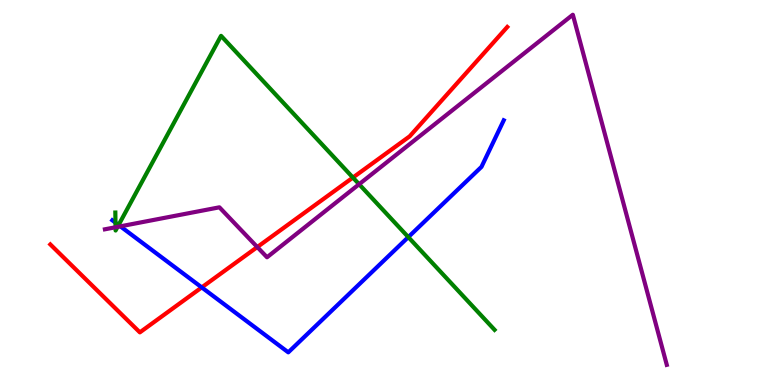[{'lines': ['blue', 'red'], 'intersections': [{'x': 2.6, 'y': 2.53}]}, {'lines': ['green', 'red'], 'intersections': [{'x': 4.55, 'y': 5.39}]}, {'lines': ['purple', 'red'], 'intersections': [{'x': 3.32, 'y': 3.58}]}, {'lines': ['blue', 'green'], 'intersections': [{'x': 1.49, 'y': 4.22}, {'x': 1.53, 'y': 4.16}, {'x': 5.27, 'y': 3.84}]}, {'lines': ['blue', 'purple'], 'intersections': [{'x': 1.55, 'y': 4.12}]}, {'lines': ['green', 'purple'], 'intersections': [{'x': 1.49, 'y': 4.1}, {'x': 1.52, 'y': 4.11}, {'x': 4.63, 'y': 5.21}]}]